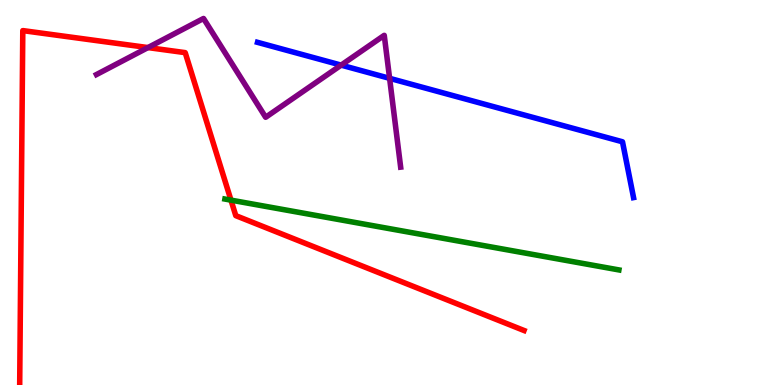[{'lines': ['blue', 'red'], 'intersections': []}, {'lines': ['green', 'red'], 'intersections': [{'x': 2.98, 'y': 4.8}]}, {'lines': ['purple', 'red'], 'intersections': [{'x': 1.91, 'y': 8.76}]}, {'lines': ['blue', 'green'], 'intersections': []}, {'lines': ['blue', 'purple'], 'intersections': [{'x': 4.4, 'y': 8.31}, {'x': 5.03, 'y': 7.97}]}, {'lines': ['green', 'purple'], 'intersections': []}]